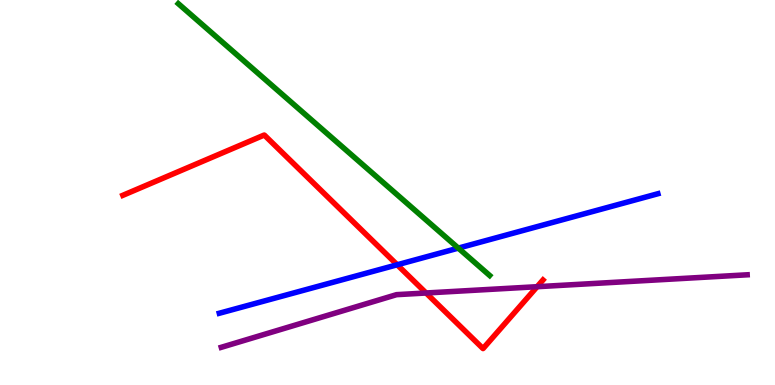[{'lines': ['blue', 'red'], 'intersections': [{'x': 5.13, 'y': 3.12}]}, {'lines': ['green', 'red'], 'intersections': []}, {'lines': ['purple', 'red'], 'intersections': [{'x': 5.5, 'y': 2.39}, {'x': 6.93, 'y': 2.55}]}, {'lines': ['blue', 'green'], 'intersections': [{'x': 5.91, 'y': 3.56}]}, {'lines': ['blue', 'purple'], 'intersections': []}, {'lines': ['green', 'purple'], 'intersections': []}]